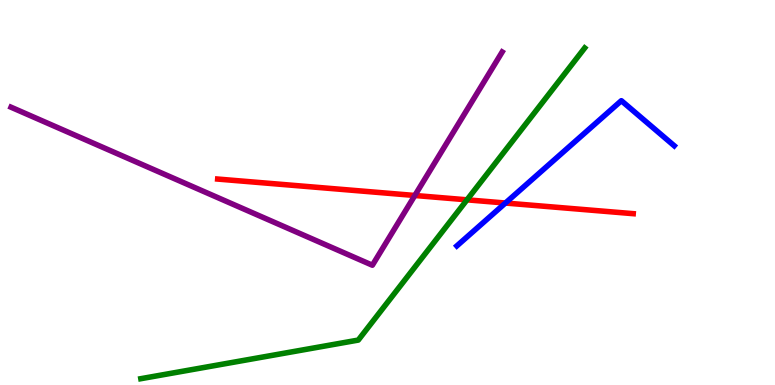[{'lines': ['blue', 'red'], 'intersections': [{'x': 6.52, 'y': 4.73}]}, {'lines': ['green', 'red'], 'intersections': [{'x': 6.03, 'y': 4.81}]}, {'lines': ['purple', 'red'], 'intersections': [{'x': 5.35, 'y': 4.92}]}, {'lines': ['blue', 'green'], 'intersections': []}, {'lines': ['blue', 'purple'], 'intersections': []}, {'lines': ['green', 'purple'], 'intersections': []}]